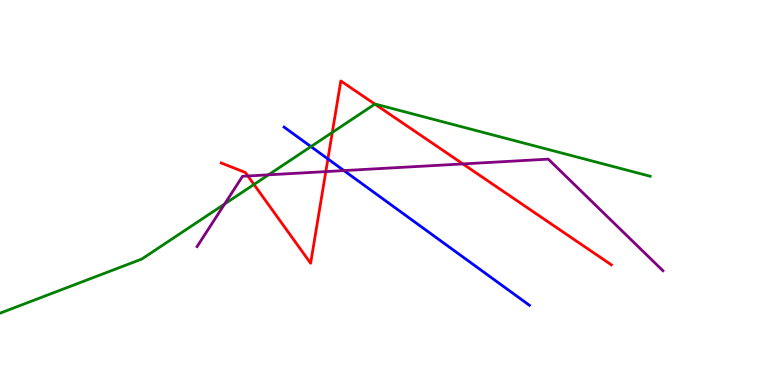[{'lines': ['blue', 'red'], 'intersections': [{'x': 4.23, 'y': 5.87}]}, {'lines': ['green', 'red'], 'intersections': [{'x': 3.28, 'y': 5.21}, {'x': 4.29, 'y': 6.56}, {'x': 4.84, 'y': 7.3}]}, {'lines': ['purple', 'red'], 'intersections': [{'x': 3.2, 'y': 5.43}, {'x': 4.2, 'y': 5.54}, {'x': 5.97, 'y': 5.74}]}, {'lines': ['blue', 'green'], 'intersections': [{'x': 4.01, 'y': 6.19}]}, {'lines': ['blue', 'purple'], 'intersections': [{'x': 4.44, 'y': 5.57}]}, {'lines': ['green', 'purple'], 'intersections': [{'x': 2.9, 'y': 4.7}, {'x': 3.46, 'y': 5.46}]}]